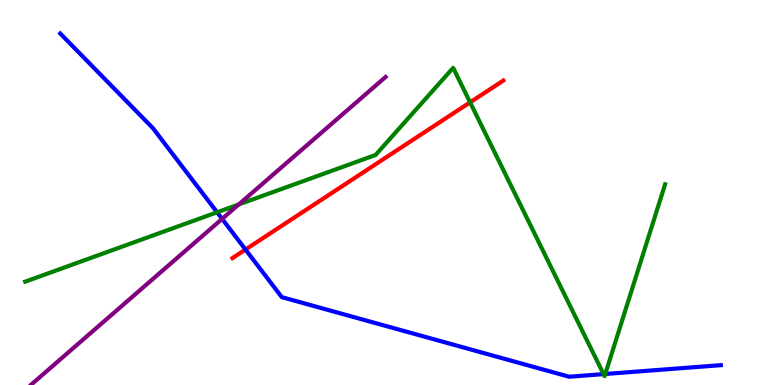[{'lines': ['blue', 'red'], 'intersections': [{'x': 3.17, 'y': 3.52}]}, {'lines': ['green', 'red'], 'intersections': [{'x': 6.07, 'y': 7.34}]}, {'lines': ['purple', 'red'], 'intersections': []}, {'lines': ['blue', 'green'], 'intersections': [{'x': 2.8, 'y': 4.49}, {'x': 7.79, 'y': 0.283}, {'x': 7.81, 'y': 0.286}]}, {'lines': ['blue', 'purple'], 'intersections': [{'x': 2.87, 'y': 4.31}]}, {'lines': ['green', 'purple'], 'intersections': [{'x': 3.08, 'y': 4.69}]}]